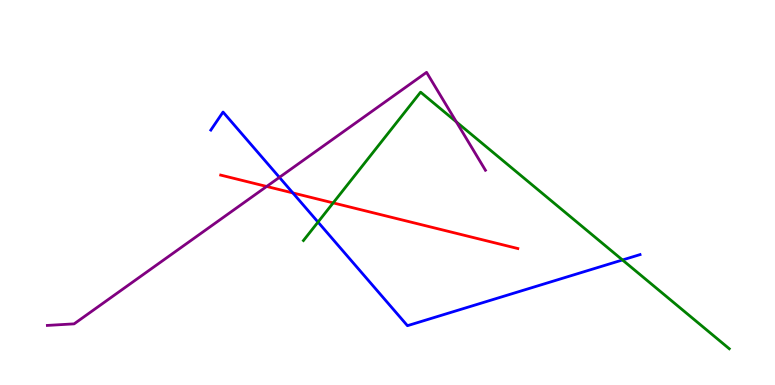[{'lines': ['blue', 'red'], 'intersections': [{'x': 3.78, 'y': 4.99}]}, {'lines': ['green', 'red'], 'intersections': [{'x': 4.3, 'y': 4.73}]}, {'lines': ['purple', 'red'], 'intersections': [{'x': 3.44, 'y': 5.16}]}, {'lines': ['blue', 'green'], 'intersections': [{'x': 4.1, 'y': 4.23}, {'x': 8.03, 'y': 3.25}]}, {'lines': ['blue', 'purple'], 'intersections': [{'x': 3.61, 'y': 5.39}]}, {'lines': ['green', 'purple'], 'intersections': [{'x': 5.89, 'y': 6.83}]}]